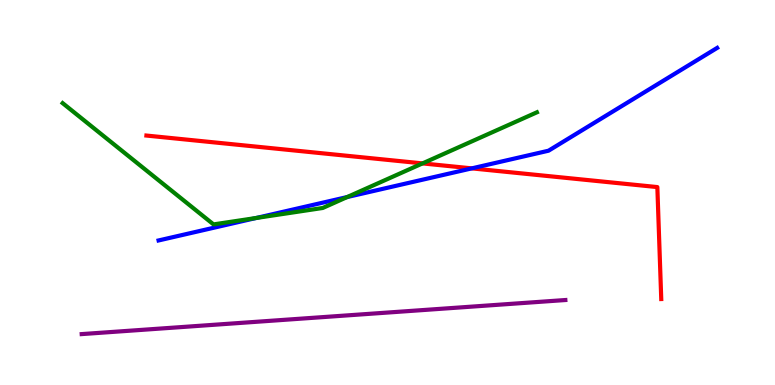[{'lines': ['blue', 'red'], 'intersections': [{'x': 6.09, 'y': 5.63}]}, {'lines': ['green', 'red'], 'intersections': [{'x': 5.45, 'y': 5.76}]}, {'lines': ['purple', 'red'], 'intersections': []}, {'lines': ['blue', 'green'], 'intersections': [{'x': 3.31, 'y': 4.34}, {'x': 4.48, 'y': 4.88}]}, {'lines': ['blue', 'purple'], 'intersections': []}, {'lines': ['green', 'purple'], 'intersections': []}]